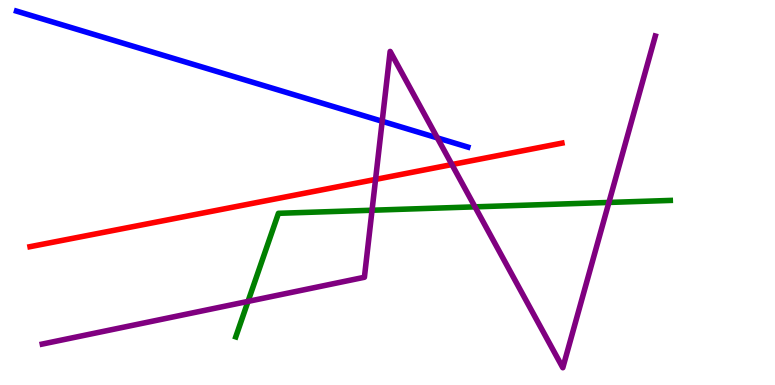[{'lines': ['blue', 'red'], 'intersections': []}, {'lines': ['green', 'red'], 'intersections': []}, {'lines': ['purple', 'red'], 'intersections': [{'x': 4.85, 'y': 5.34}, {'x': 5.83, 'y': 5.73}]}, {'lines': ['blue', 'green'], 'intersections': []}, {'lines': ['blue', 'purple'], 'intersections': [{'x': 4.93, 'y': 6.85}, {'x': 5.64, 'y': 6.42}]}, {'lines': ['green', 'purple'], 'intersections': [{'x': 3.2, 'y': 2.17}, {'x': 4.8, 'y': 4.54}, {'x': 6.13, 'y': 4.63}, {'x': 7.86, 'y': 4.74}]}]